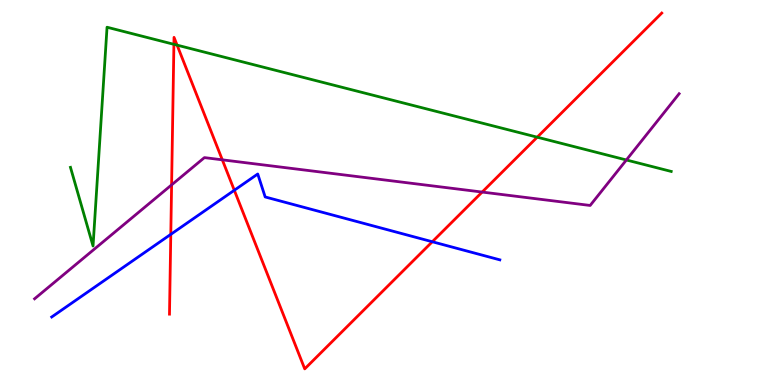[{'lines': ['blue', 'red'], 'intersections': [{'x': 2.2, 'y': 3.91}, {'x': 3.02, 'y': 5.06}, {'x': 5.58, 'y': 3.72}]}, {'lines': ['green', 'red'], 'intersections': [{'x': 2.24, 'y': 8.85}, {'x': 2.28, 'y': 8.83}, {'x': 6.93, 'y': 6.44}]}, {'lines': ['purple', 'red'], 'intersections': [{'x': 2.21, 'y': 5.2}, {'x': 2.87, 'y': 5.85}, {'x': 6.22, 'y': 5.01}]}, {'lines': ['blue', 'green'], 'intersections': []}, {'lines': ['blue', 'purple'], 'intersections': []}, {'lines': ['green', 'purple'], 'intersections': [{'x': 8.08, 'y': 5.84}]}]